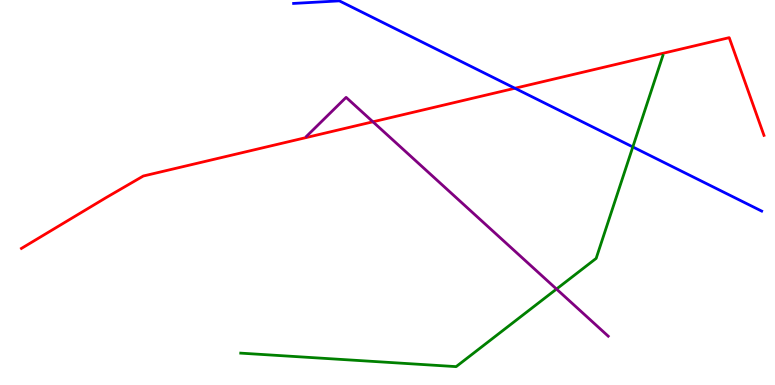[{'lines': ['blue', 'red'], 'intersections': [{'x': 6.64, 'y': 7.71}]}, {'lines': ['green', 'red'], 'intersections': []}, {'lines': ['purple', 'red'], 'intersections': [{'x': 4.81, 'y': 6.84}]}, {'lines': ['blue', 'green'], 'intersections': [{'x': 8.17, 'y': 6.18}]}, {'lines': ['blue', 'purple'], 'intersections': []}, {'lines': ['green', 'purple'], 'intersections': [{'x': 7.18, 'y': 2.49}]}]